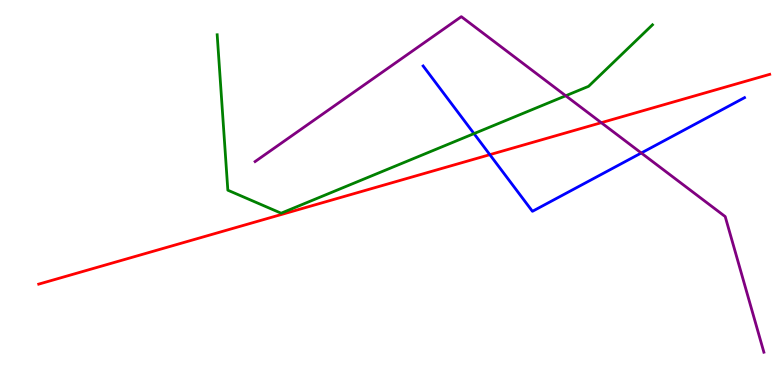[{'lines': ['blue', 'red'], 'intersections': [{'x': 6.32, 'y': 5.98}]}, {'lines': ['green', 'red'], 'intersections': []}, {'lines': ['purple', 'red'], 'intersections': [{'x': 7.76, 'y': 6.81}]}, {'lines': ['blue', 'green'], 'intersections': [{'x': 6.12, 'y': 6.53}]}, {'lines': ['blue', 'purple'], 'intersections': [{'x': 8.27, 'y': 6.03}]}, {'lines': ['green', 'purple'], 'intersections': [{'x': 7.3, 'y': 7.51}]}]